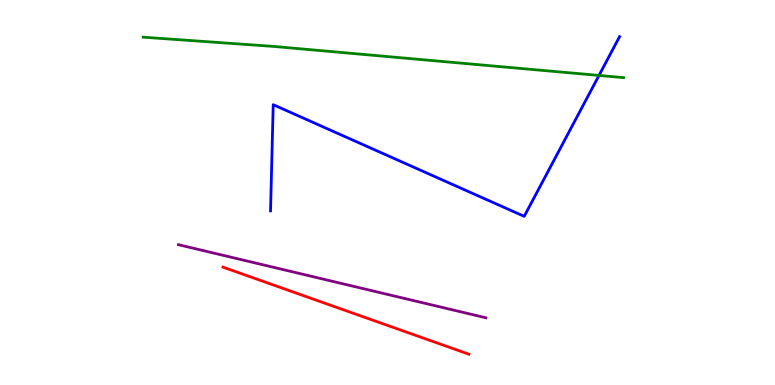[{'lines': ['blue', 'red'], 'intersections': []}, {'lines': ['green', 'red'], 'intersections': []}, {'lines': ['purple', 'red'], 'intersections': []}, {'lines': ['blue', 'green'], 'intersections': [{'x': 7.73, 'y': 8.04}]}, {'lines': ['blue', 'purple'], 'intersections': []}, {'lines': ['green', 'purple'], 'intersections': []}]